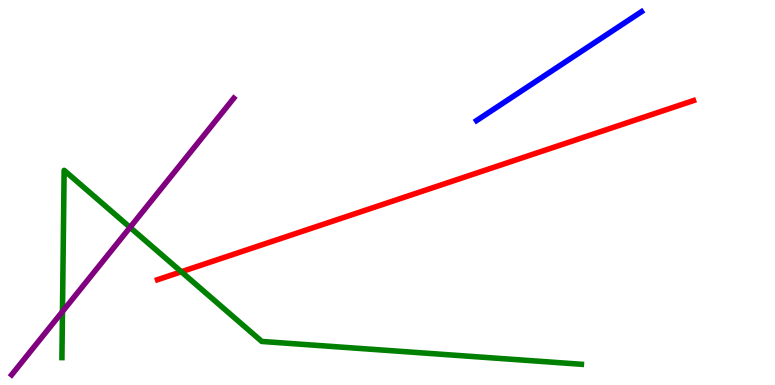[{'lines': ['blue', 'red'], 'intersections': []}, {'lines': ['green', 'red'], 'intersections': [{'x': 2.34, 'y': 2.94}]}, {'lines': ['purple', 'red'], 'intersections': []}, {'lines': ['blue', 'green'], 'intersections': []}, {'lines': ['blue', 'purple'], 'intersections': []}, {'lines': ['green', 'purple'], 'intersections': [{'x': 0.806, 'y': 1.91}, {'x': 1.68, 'y': 4.09}]}]